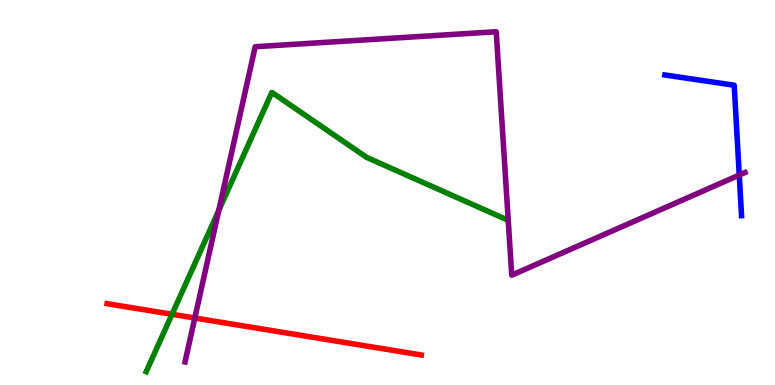[{'lines': ['blue', 'red'], 'intersections': []}, {'lines': ['green', 'red'], 'intersections': [{'x': 2.22, 'y': 1.84}]}, {'lines': ['purple', 'red'], 'intersections': [{'x': 2.51, 'y': 1.74}]}, {'lines': ['blue', 'green'], 'intersections': []}, {'lines': ['blue', 'purple'], 'intersections': [{'x': 9.54, 'y': 5.45}]}, {'lines': ['green', 'purple'], 'intersections': [{'x': 2.82, 'y': 4.53}]}]